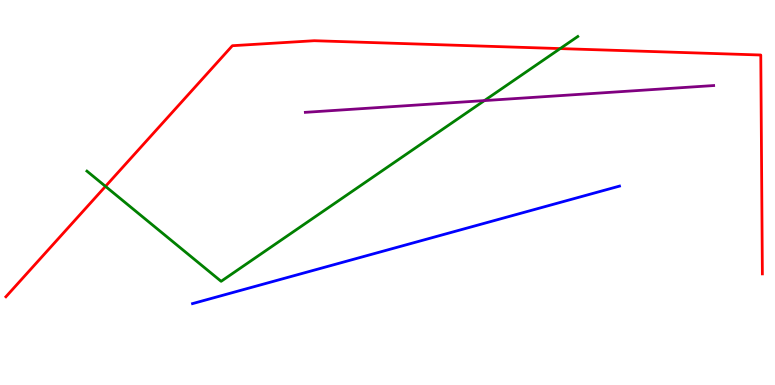[{'lines': ['blue', 'red'], 'intersections': []}, {'lines': ['green', 'red'], 'intersections': [{'x': 1.36, 'y': 5.16}, {'x': 7.23, 'y': 8.74}]}, {'lines': ['purple', 'red'], 'intersections': []}, {'lines': ['blue', 'green'], 'intersections': []}, {'lines': ['blue', 'purple'], 'intersections': []}, {'lines': ['green', 'purple'], 'intersections': [{'x': 6.25, 'y': 7.39}]}]